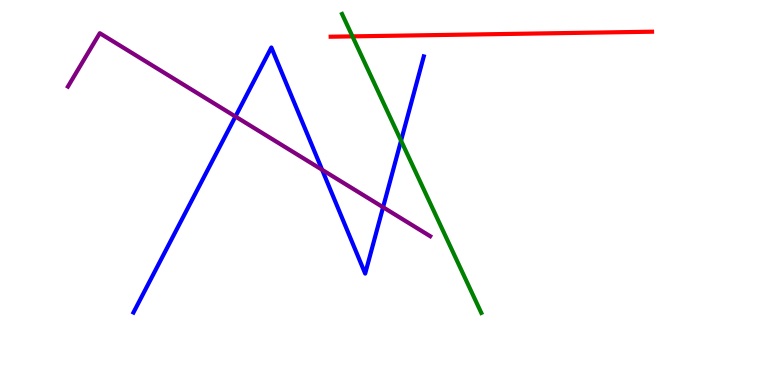[{'lines': ['blue', 'red'], 'intersections': []}, {'lines': ['green', 'red'], 'intersections': [{'x': 4.55, 'y': 9.06}]}, {'lines': ['purple', 'red'], 'intersections': []}, {'lines': ['blue', 'green'], 'intersections': [{'x': 5.17, 'y': 6.35}]}, {'lines': ['blue', 'purple'], 'intersections': [{'x': 3.04, 'y': 6.97}, {'x': 4.16, 'y': 5.59}, {'x': 4.94, 'y': 4.62}]}, {'lines': ['green', 'purple'], 'intersections': []}]